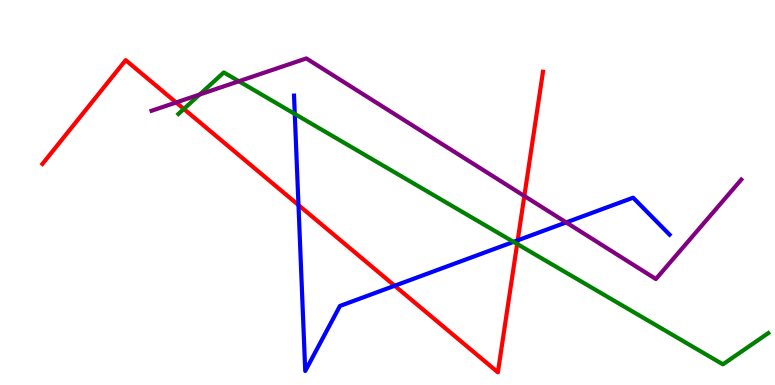[{'lines': ['blue', 'red'], 'intersections': [{'x': 3.85, 'y': 4.67}, {'x': 5.09, 'y': 2.58}, {'x': 6.68, 'y': 3.76}]}, {'lines': ['green', 'red'], 'intersections': [{'x': 2.37, 'y': 7.17}, {'x': 6.67, 'y': 3.66}]}, {'lines': ['purple', 'red'], 'intersections': [{'x': 2.27, 'y': 7.34}, {'x': 6.77, 'y': 4.91}]}, {'lines': ['blue', 'green'], 'intersections': [{'x': 3.8, 'y': 7.04}, {'x': 6.63, 'y': 3.72}]}, {'lines': ['blue', 'purple'], 'intersections': [{'x': 7.31, 'y': 4.22}]}, {'lines': ['green', 'purple'], 'intersections': [{'x': 2.58, 'y': 7.55}, {'x': 3.08, 'y': 7.89}]}]